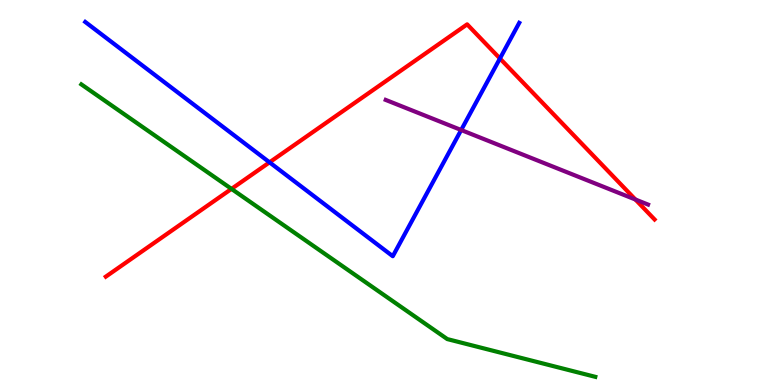[{'lines': ['blue', 'red'], 'intersections': [{'x': 3.48, 'y': 5.78}, {'x': 6.45, 'y': 8.48}]}, {'lines': ['green', 'red'], 'intersections': [{'x': 2.99, 'y': 5.09}]}, {'lines': ['purple', 'red'], 'intersections': [{'x': 8.2, 'y': 4.82}]}, {'lines': ['blue', 'green'], 'intersections': []}, {'lines': ['blue', 'purple'], 'intersections': [{'x': 5.95, 'y': 6.62}]}, {'lines': ['green', 'purple'], 'intersections': []}]